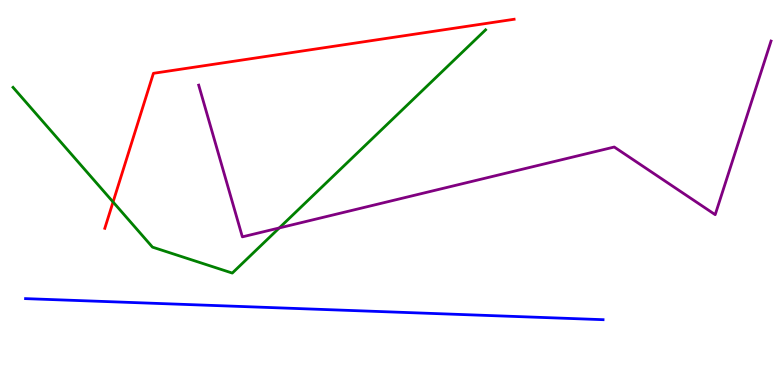[{'lines': ['blue', 'red'], 'intersections': []}, {'lines': ['green', 'red'], 'intersections': [{'x': 1.46, 'y': 4.75}]}, {'lines': ['purple', 'red'], 'intersections': []}, {'lines': ['blue', 'green'], 'intersections': []}, {'lines': ['blue', 'purple'], 'intersections': []}, {'lines': ['green', 'purple'], 'intersections': [{'x': 3.6, 'y': 4.08}]}]